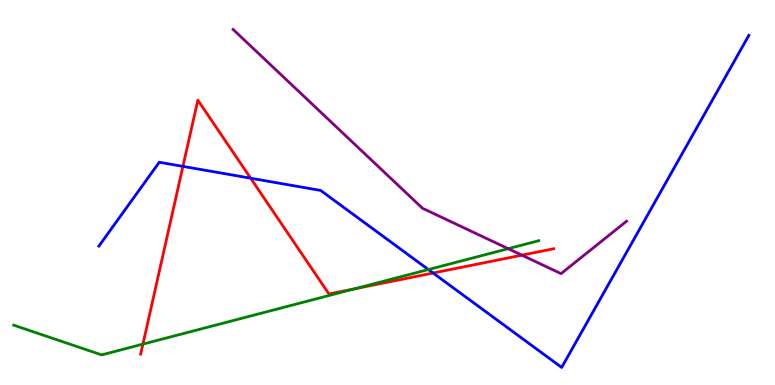[{'lines': ['blue', 'red'], 'intersections': [{'x': 2.36, 'y': 5.68}, {'x': 3.23, 'y': 5.37}, {'x': 5.59, 'y': 2.91}]}, {'lines': ['green', 'red'], 'intersections': [{'x': 1.84, 'y': 1.06}, {'x': 4.58, 'y': 2.5}]}, {'lines': ['purple', 'red'], 'intersections': [{'x': 6.73, 'y': 3.37}]}, {'lines': ['blue', 'green'], 'intersections': [{'x': 5.53, 'y': 3.0}]}, {'lines': ['blue', 'purple'], 'intersections': []}, {'lines': ['green', 'purple'], 'intersections': [{'x': 6.56, 'y': 3.54}]}]